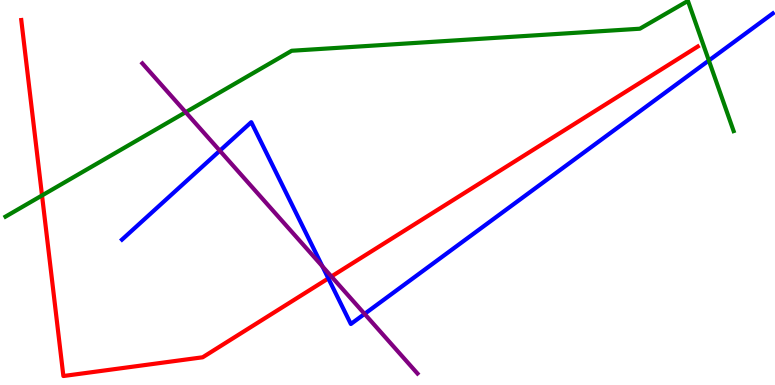[{'lines': ['blue', 'red'], 'intersections': [{'x': 4.24, 'y': 2.77}]}, {'lines': ['green', 'red'], 'intersections': [{'x': 0.542, 'y': 4.92}]}, {'lines': ['purple', 'red'], 'intersections': [{'x': 4.28, 'y': 2.82}]}, {'lines': ['blue', 'green'], 'intersections': [{'x': 9.15, 'y': 8.43}]}, {'lines': ['blue', 'purple'], 'intersections': [{'x': 2.84, 'y': 6.09}, {'x': 4.16, 'y': 3.08}, {'x': 4.7, 'y': 1.85}]}, {'lines': ['green', 'purple'], 'intersections': [{'x': 2.4, 'y': 7.09}]}]